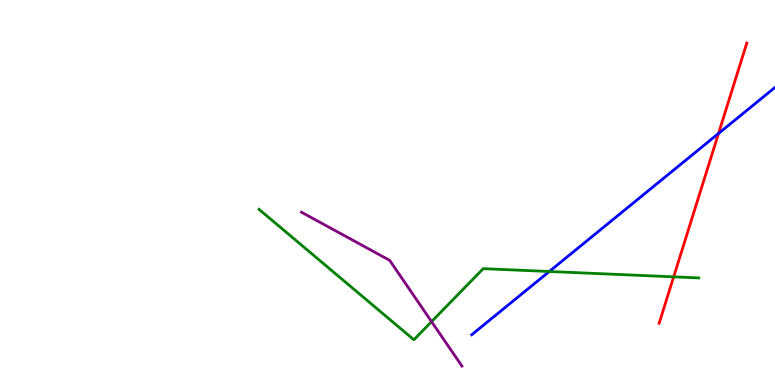[{'lines': ['blue', 'red'], 'intersections': [{'x': 9.27, 'y': 6.53}]}, {'lines': ['green', 'red'], 'intersections': [{'x': 8.69, 'y': 2.81}]}, {'lines': ['purple', 'red'], 'intersections': []}, {'lines': ['blue', 'green'], 'intersections': [{'x': 7.09, 'y': 2.95}]}, {'lines': ['blue', 'purple'], 'intersections': []}, {'lines': ['green', 'purple'], 'intersections': [{'x': 5.57, 'y': 1.65}]}]